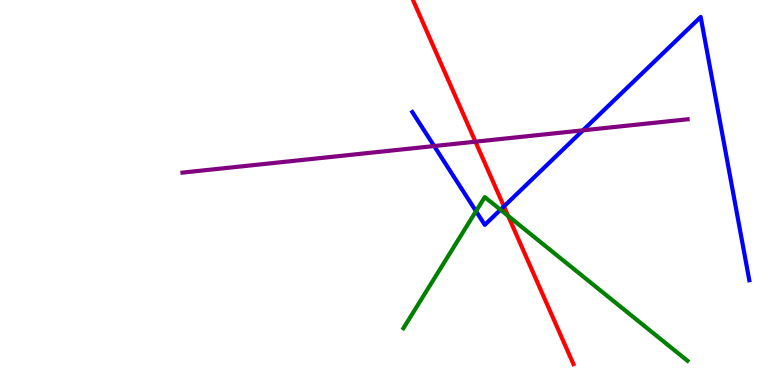[{'lines': ['blue', 'red'], 'intersections': [{'x': 6.5, 'y': 4.64}]}, {'lines': ['green', 'red'], 'intersections': [{'x': 6.56, 'y': 4.39}]}, {'lines': ['purple', 'red'], 'intersections': [{'x': 6.13, 'y': 6.32}]}, {'lines': ['blue', 'green'], 'intersections': [{'x': 6.14, 'y': 4.51}, {'x': 6.46, 'y': 4.55}]}, {'lines': ['blue', 'purple'], 'intersections': [{'x': 5.6, 'y': 6.21}, {'x': 7.52, 'y': 6.61}]}, {'lines': ['green', 'purple'], 'intersections': []}]